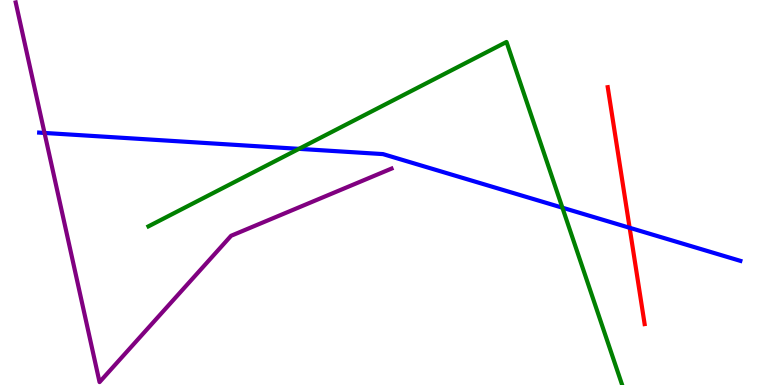[{'lines': ['blue', 'red'], 'intersections': [{'x': 8.12, 'y': 4.08}]}, {'lines': ['green', 'red'], 'intersections': []}, {'lines': ['purple', 'red'], 'intersections': []}, {'lines': ['blue', 'green'], 'intersections': [{'x': 3.86, 'y': 6.13}, {'x': 7.26, 'y': 4.61}]}, {'lines': ['blue', 'purple'], 'intersections': [{'x': 0.574, 'y': 6.55}]}, {'lines': ['green', 'purple'], 'intersections': []}]